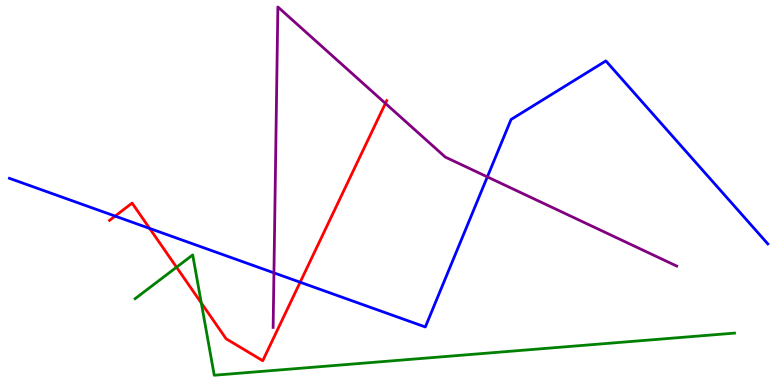[{'lines': ['blue', 'red'], 'intersections': [{'x': 1.49, 'y': 4.39}, {'x': 1.93, 'y': 4.07}, {'x': 3.87, 'y': 2.67}]}, {'lines': ['green', 'red'], 'intersections': [{'x': 2.28, 'y': 3.06}, {'x': 2.6, 'y': 2.13}]}, {'lines': ['purple', 'red'], 'intersections': [{'x': 4.97, 'y': 7.31}]}, {'lines': ['blue', 'green'], 'intersections': []}, {'lines': ['blue', 'purple'], 'intersections': [{'x': 3.53, 'y': 2.91}, {'x': 6.29, 'y': 5.41}]}, {'lines': ['green', 'purple'], 'intersections': []}]